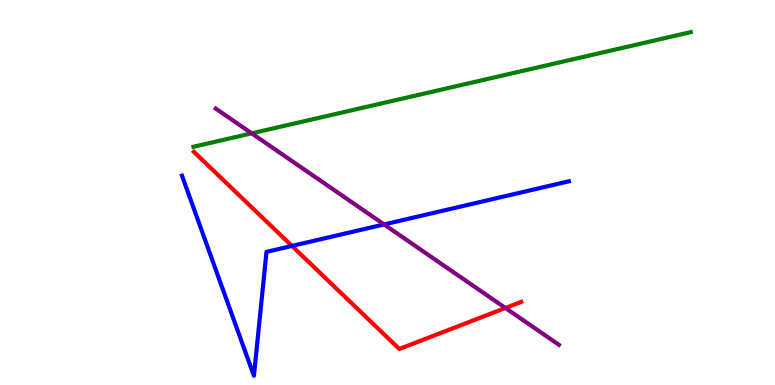[{'lines': ['blue', 'red'], 'intersections': [{'x': 3.77, 'y': 3.61}]}, {'lines': ['green', 'red'], 'intersections': []}, {'lines': ['purple', 'red'], 'intersections': [{'x': 6.52, 'y': 2.0}]}, {'lines': ['blue', 'green'], 'intersections': []}, {'lines': ['blue', 'purple'], 'intersections': [{'x': 4.96, 'y': 4.17}]}, {'lines': ['green', 'purple'], 'intersections': [{'x': 3.25, 'y': 6.54}]}]